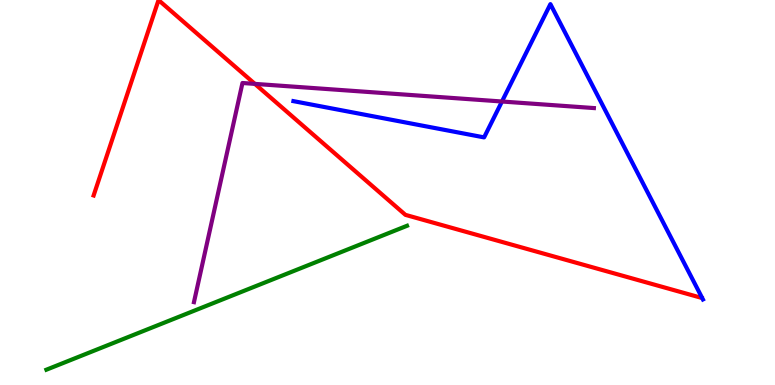[{'lines': ['blue', 'red'], 'intersections': []}, {'lines': ['green', 'red'], 'intersections': []}, {'lines': ['purple', 'red'], 'intersections': [{'x': 3.29, 'y': 7.82}]}, {'lines': ['blue', 'green'], 'intersections': []}, {'lines': ['blue', 'purple'], 'intersections': [{'x': 6.48, 'y': 7.36}]}, {'lines': ['green', 'purple'], 'intersections': []}]